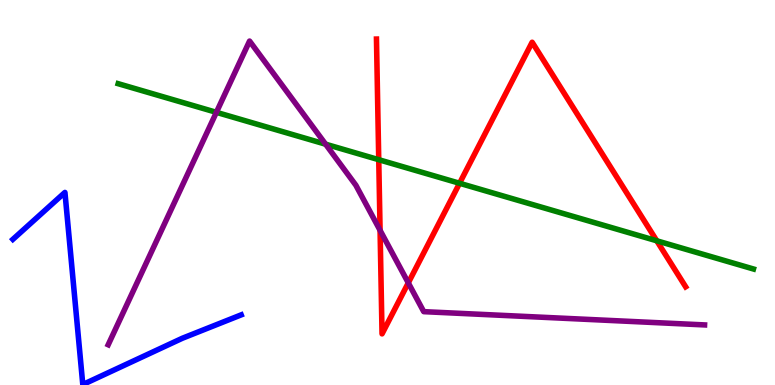[{'lines': ['blue', 'red'], 'intersections': []}, {'lines': ['green', 'red'], 'intersections': [{'x': 4.89, 'y': 5.85}, {'x': 5.93, 'y': 5.24}, {'x': 8.47, 'y': 3.75}]}, {'lines': ['purple', 'red'], 'intersections': [{'x': 4.9, 'y': 4.02}, {'x': 5.27, 'y': 2.65}]}, {'lines': ['blue', 'green'], 'intersections': []}, {'lines': ['blue', 'purple'], 'intersections': []}, {'lines': ['green', 'purple'], 'intersections': [{'x': 2.79, 'y': 7.08}, {'x': 4.2, 'y': 6.25}]}]